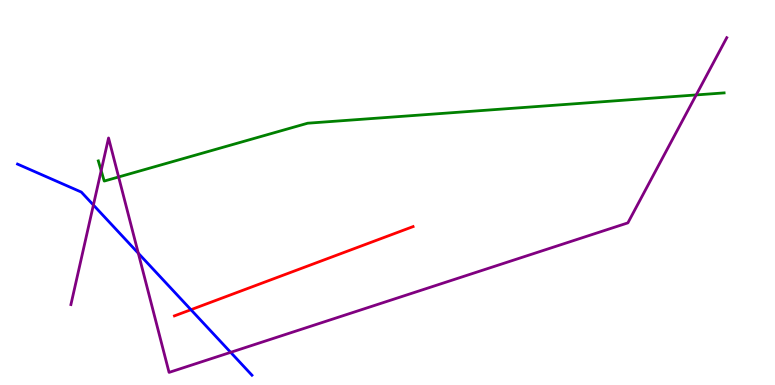[{'lines': ['blue', 'red'], 'intersections': [{'x': 2.46, 'y': 1.96}]}, {'lines': ['green', 'red'], 'intersections': []}, {'lines': ['purple', 'red'], 'intersections': []}, {'lines': ['blue', 'green'], 'intersections': []}, {'lines': ['blue', 'purple'], 'intersections': [{'x': 1.21, 'y': 4.67}, {'x': 1.78, 'y': 3.42}, {'x': 2.98, 'y': 0.848}]}, {'lines': ['green', 'purple'], 'intersections': [{'x': 1.31, 'y': 5.57}, {'x': 1.53, 'y': 5.4}, {'x': 8.98, 'y': 7.53}]}]